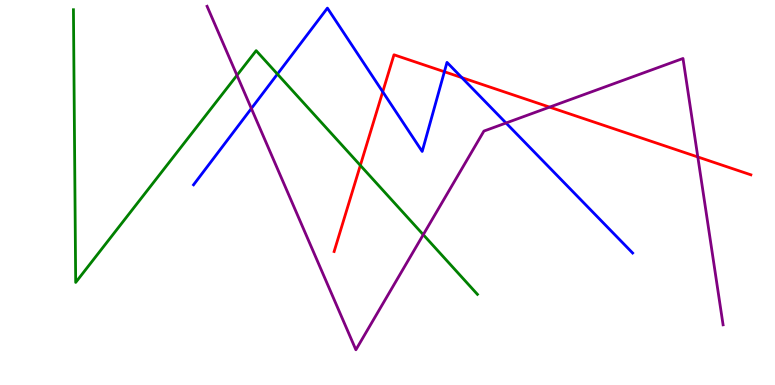[{'lines': ['blue', 'red'], 'intersections': [{'x': 4.94, 'y': 7.62}, {'x': 5.73, 'y': 8.14}, {'x': 5.96, 'y': 7.98}]}, {'lines': ['green', 'red'], 'intersections': [{'x': 4.65, 'y': 5.7}]}, {'lines': ['purple', 'red'], 'intersections': [{'x': 7.09, 'y': 7.22}, {'x': 9.0, 'y': 5.92}]}, {'lines': ['blue', 'green'], 'intersections': [{'x': 3.58, 'y': 8.08}]}, {'lines': ['blue', 'purple'], 'intersections': [{'x': 3.24, 'y': 7.18}, {'x': 6.53, 'y': 6.81}]}, {'lines': ['green', 'purple'], 'intersections': [{'x': 3.06, 'y': 8.04}, {'x': 5.46, 'y': 3.9}]}]